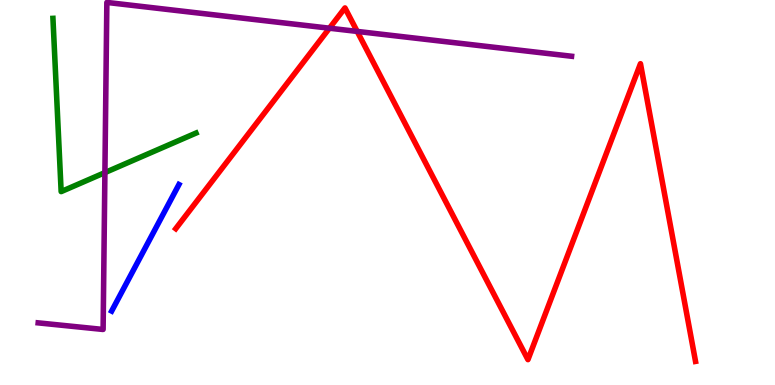[{'lines': ['blue', 'red'], 'intersections': []}, {'lines': ['green', 'red'], 'intersections': []}, {'lines': ['purple', 'red'], 'intersections': [{'x': 4.25, 'y': 9.27}, {'x': 4.61, 'y': 9.18}]}, {'lines': ['blue', 'green'], 'intersections': []}, {'lines': ['blue', 'purple'], 'intersections': []}, {'lines': ['green', 'purple'], 'intersections': [{'x': 1.35, 'y': 5.52}]}]